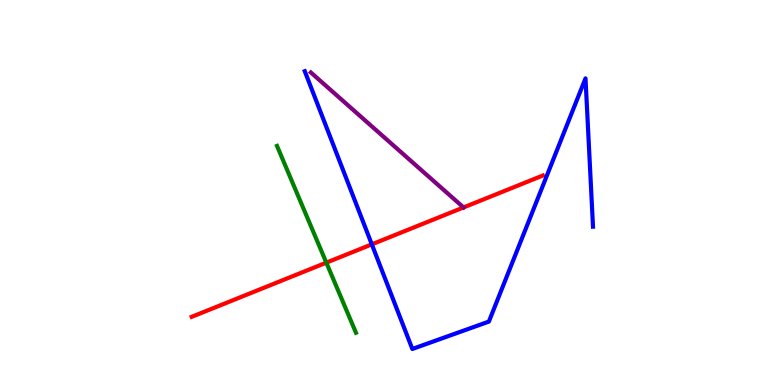[{'lines': ['blue', 'red'], 'intersections': [{'x': 4.8, 'y': 3.65}]}, {'lines': ['green', 'red'], 'intersections': [{'x': 4.21, 'y': 3.18}]}, {'lines': ['purple', 'red'], 'intersections': [{'x': 5.98, 'y': 4.61}]}, {'lines': ['blue', 'green'], 'intersections': []}, {'lines': ['blue', 'purple'], 'intersections': []}, {'lines': ['green', 'purple'], 'intersections': []}]